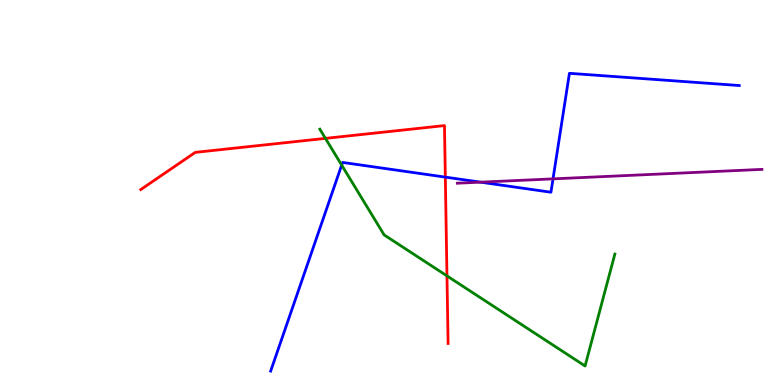[{'lines': ['blue', 'red'], 'intersections': [{'x': 5.75, 'y': 5.4}]}, {'lines': ['green', 'red'], 'intersections': [{'x': 4.2, 'y': 6.41}, {'x': 5.77, 'y': 2.83}]}, {'lines': ['purple', 'red'], 'intersections': []}, {'lines': ['blue', 'green'], 'intersections': [{'x': 4.41, 'y': 5.71}]}, {'lines': ['blue', 'purple'], 'intersections': [{'x': 6.2, 'y': 5.27}, {'x': 7.14, 'y': 5.35}]}, {'lines': ['green', 'purple'], 'intersections': []}]